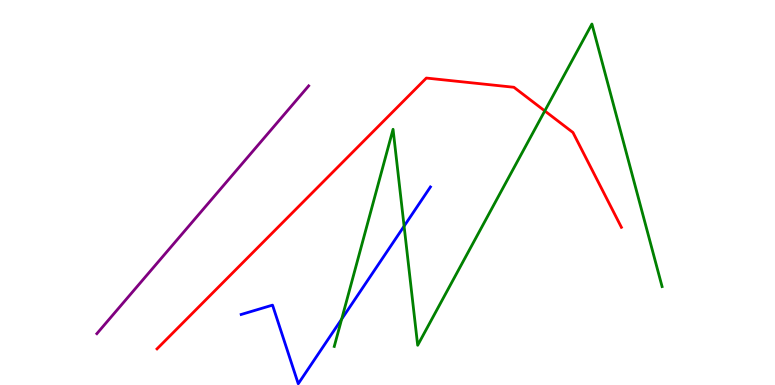[{'lines': ['blue', 'red'], 'intersections': []}, {'lines': ['green', 'red'], 'intersections': [{'x': 7.03, 'y': 7.12}]}, {'lines': ['purple', 'red'], 'intersections': []}, {'lines': ['blue', 'green'], 'intersections': [{'x': 4.41, 'y': 1.71}, {'x': 5.21, 'y': 4.13}]}, {'lines': ['blue', 'purple'], 'intersections': []}, {'lines': ['green', 'purple'], 'intersections': []}]